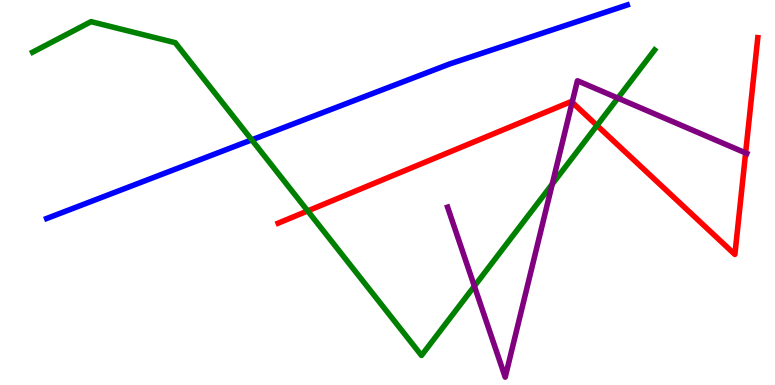[{'lines': ['blue', 'red'], 'intersections': []}, {'lines': ['green', 'red'], 'intersections': [{'x': 3.97, 'y': 4.52}, {'x': 7.7, 'y': 6.74}]}, {'lines': ['purple', 'red'], 'intersections': [{'x': 7.38, 'y': 7.34}, {'x': 9.62, 'y': 6.03}]}, {'lines': ['blue', 'green'], 'intersections': [{'x': 3.25, 'y': 6.37}]}, {'lines': ['blue', 'purple'], 'intersections': []}, {'lines': ['green', 'purple'], 'intersections': [{'x': 6.12, 'y': 2.57}, {'x': 7.13, 'y': 5.22}, {'x': 7.97, 'y': 7.45}]}]